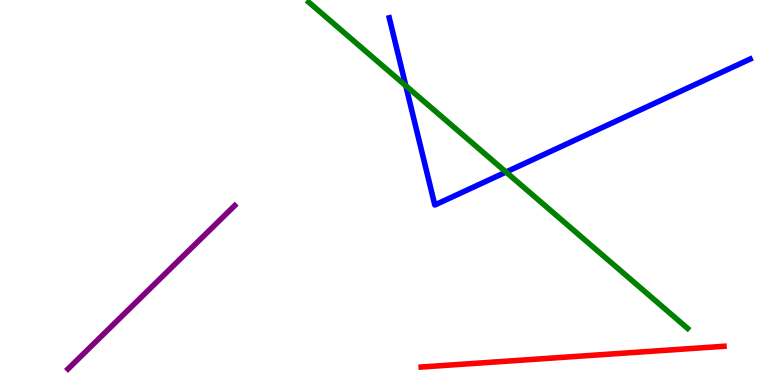[{'lines': ['blue', 'red'], 'intersections': []}, {'lines': ['green', 'red'], 'intersections': []}, {'lines': ['purple', 'red'], 'intersections': []}, {'lines': ['blue', 'green'], 'intersections': [{'x': 5.24, 'y': 7.77}, {'x': 6.53, 'y': 5.53}]}, {'lines': ['blue', 'purple'], 'intersections': []}, {'lines': ['green', 'purple'], 'intersections': []}]